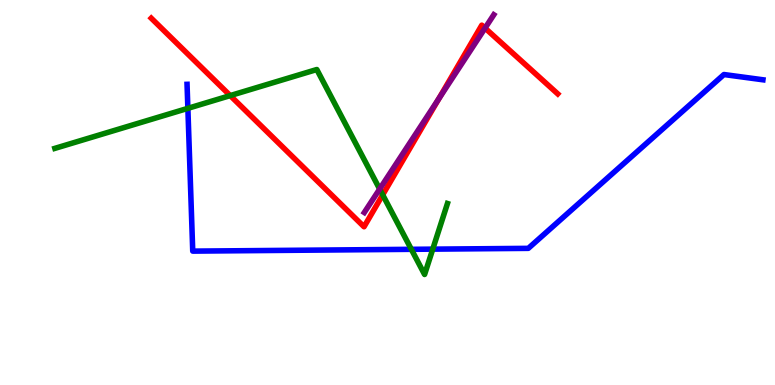[{'lines': ['blue', 'red'], 'intersections': []}, {'lines': ['green', 'red'], 'intersections': [{'x': 2.97, 'y': 7.52}, {'x': 4.94, 'y': 4.94}]}, {'lines': ['purple', 'red'], 'intersections': [{'x': 5.66, 'y': 7.44}, {'x': 6.26, 'y': 9.27}]}, {'lines': ['blue', 'green'], 'intersections': [{'x': 2.42, 'y': 7.19}, {'x': 5.31, 'y': 3.52}, {'x': 5.58, 'y': 3.53}]}, {'lines': ['blue', 'purple'], 'intersections': []}, {'lines': ['green', 'purple'], 'intersections': [{'x': 4.9, 'y': 5.09}]}]